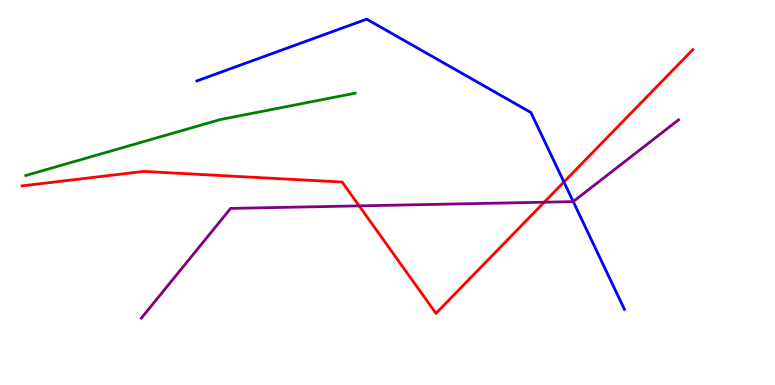[{'lines': ['blue', 'red'], 'intersections': [{'x': 7.28, 'y': 5.27}]}, {'lines': ['green', 'red'], 'intersections': []}, {'lines': ['purple', 'red'], 'intersections': [{'x': 4.63, 'y': 4.65}, {'x': 7.02, 'y': 4.75}]}, {'lines': ['blue', 'green'], 'intersections': []}, {'lines': ['blue', 'purple'], 'intersections': [{'x': 7.4, 'y': 4.76}]}, {'lines': ['green', 'purple'], 'intersections': []}]